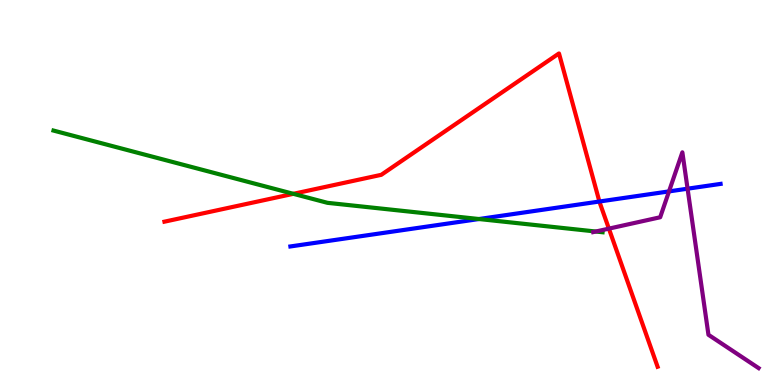[{'lines': ['blue', 'red'], 'intersections': [{'x': 7.73, 'y': 4.77}]}, {'lines': ['green', 'red'], 'intersections': [{'x': 3.79, 'y': 4.97}]}, {'lines': ['purple', 'red'], 'intersections': [{'x': 7.86, 'y': 4.06}]}, {'lines': ['blue', 'green'], 'intersections': [{'x': 6.18, 'y': 4.31}]}, {'lines': ['blue', 'purple'], 'intersections': [{'x': 8.63, 'y': 5.03}, {'x': 8.87, 'y': 5.1}]}, {'lines': ['green', 'purple'], 'intersections': [{'x': 7.69, 'y': 3.99}]}]